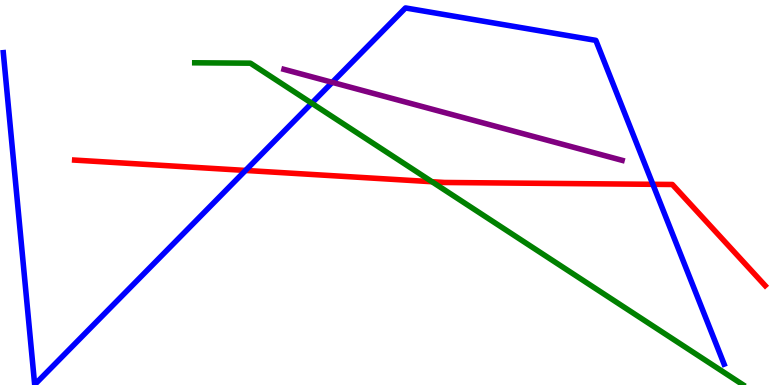[{'lines': ['blue', 'red'], 'intersections': [{'x': 3.17, 'y': 5.57}, {'x': 8.42, 'y': 5.21}]}, {'lines': ['green', 'red'], 'intersections': [{'x': 5.57, 'y': 5.28}]}, {'lines': ['purple', 'red'], 'intersections': []}, {'lines': ['blue', 'green'], 'intersections': [{'x': 4.02, 'y': 7.32}]}, {'lines': ['blue', 'purple'], 'intersections': [{'x': 4.29, 'y': 7.86}]}, {'lines': ['green', 'purple'], 'intersections': []}]